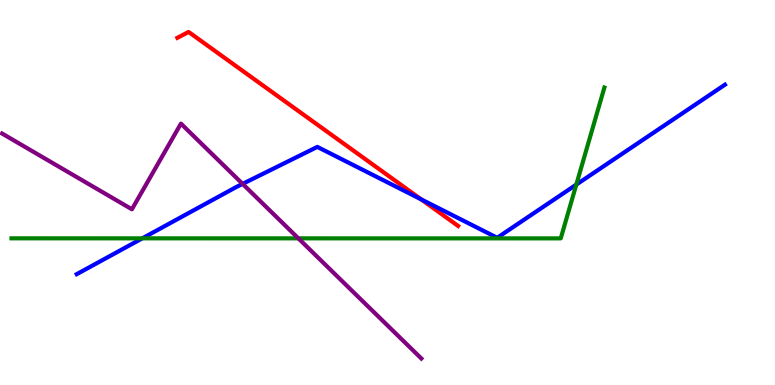[{'lines': ['blue', 'red'], 'intersections': [{'x': 5.43, 'y': 4.82}]}, {'lines': ['green', 'red'], 'intersections': []}, {'lines': ['purple', 'red'], 'intersections': []}, {'lines': ['blue', 'green'], 'intersections': [{'x': 1.84, 'y': 3.81}, {'x': 7.44, 'y': 5.2}]}, {'lines': ['blue', 'purple'], 'intersections': [{'x': 3.13, 'y': 5.22}]}, {'lines': ['green', 'purple'], 'intersections': [{'x': 3.85, 'y': 3.81}]}]